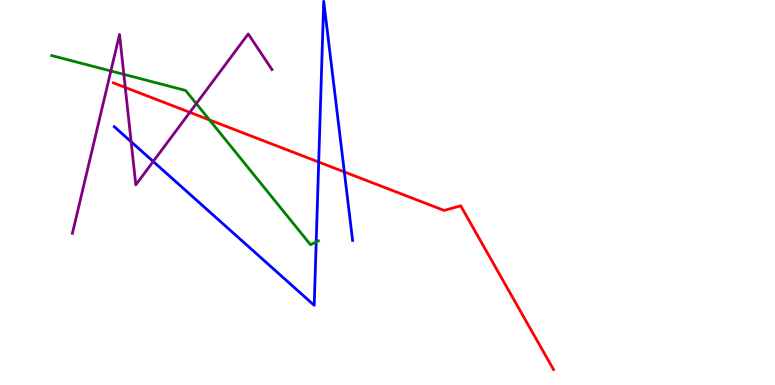[{'lines': ['blue', 'red'], 'intersections': [{'x': 4.11, 'y': 5.79}, {'x': 4.44, 'y': 5.53}]}, {'lines': ['green', 'red'], 'intersections': [{'x': 2.7, 'y': 6.88}]}, {'lines': ['purple', 'red'], 'intersections': [{'x': 1.62, 'y': 7.73}, {'x': 2.45, 'y': 7.08}]}, {'lines': ['blue', 'green'], 'intersections': [{'x': 4.08, 'y': 3.72}]}, {'lines': ['blue', 'purple'], 'intersections': [{'x': 1.69, 'y': 6.32}, {'x': 1.98, 'y': 5.81}]}, {'lines': ['green', 'purple'], 'intersections': [{'x': 1.43, 'y': 8.16}, {'x': 1.6, 'y': 8.07}, {'x': 2.53, 'y': 7.31}]}]